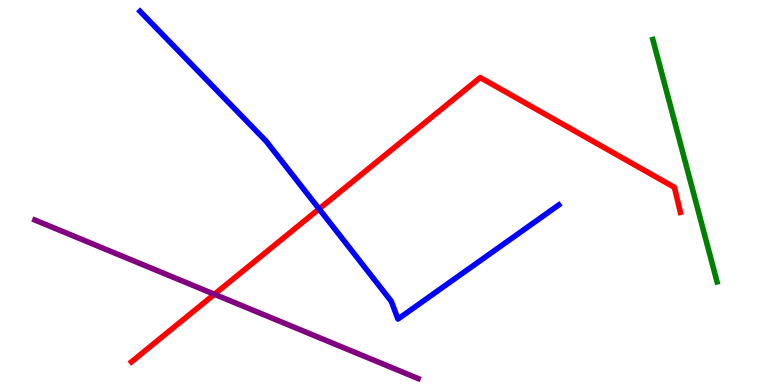[{'lines': ['blue', 'red'], 'intersections': [{'x': 4.12, 'y': 4.57}]}, {'lines': ['green', 'red'], 'intersections': []}, {'lines': ['purple', 'red'], 'intersections': [{'x': 2.77, 'y': 2.36}]}, {'lines': ['blue', 'green'], 'intersections': []}, {'lines': ['blue', 'purple'], 'intersections': []}, {'lines': ['green', 'purple'], 'intersections': []}]